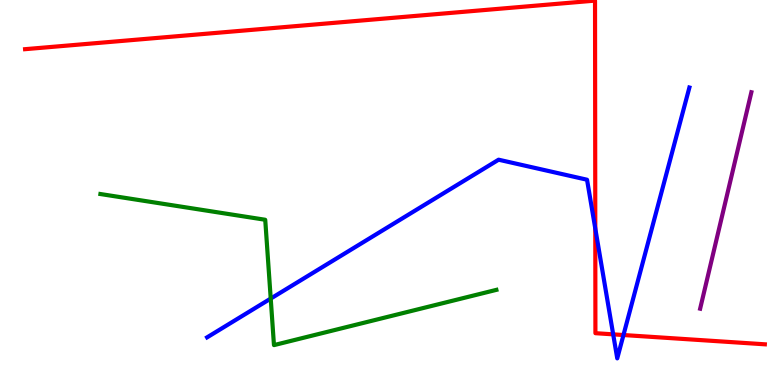[{'lines': ['blue', 'red'], 'intersections': [{'x': 7.68, 'y': 4.06}, {'x': 7.91, 'y': 1.32}, {'x': 8.04, 'y': 1.3}]}, {'lines': ['green', 'red'], 'intersections': []}, {'lines': ['purple', 'red'], 'intersections': []}, {'lines': ['blue', 'green'], 'intersections': [{'x': 3.49, 'y': 2.24}]}, {'lines': ['blue', 'purple'], 'intersections': []}, {'lines': ['green', 'purple'], 'intersections': []}]